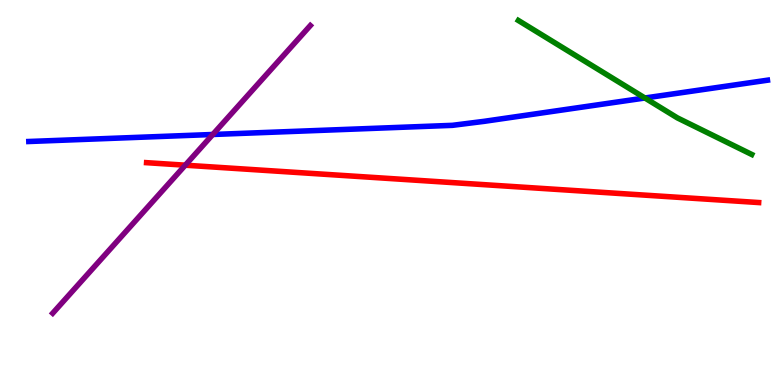[{'lines': ['blue', 'red'], 'intersections': []}, {'lines': ['green', 'red'], 'intersections': []}, {'lines': ['purple', 'red'], 'intersections': [{'x': 2.39, 'y': 5.71}]}, {'lines': ['blue', 'green'], 'intersections': [{'x': 8.32, 'y': 7.45}]}, {'lines': ['blue', 'purple'], 'intersections': [{'x': 2.75, 'y': 6.51}]}, {'lines': ['green', 'purple'], 'intersections': []}]